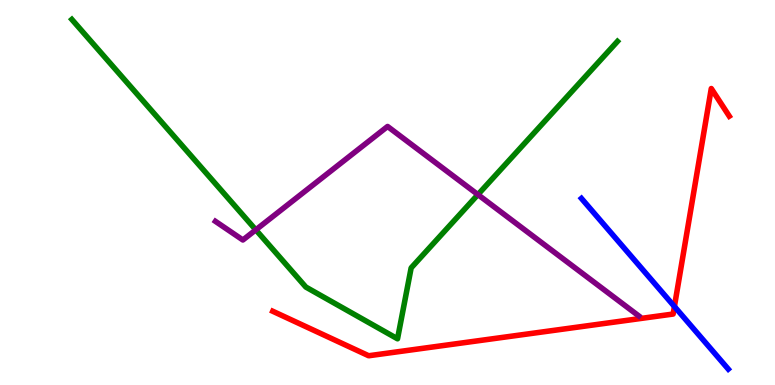[{'lines': ['blue', 'red'], 'intersections': [{'x': 8.7, 'y': 2.04}]}, {'lines': ['green', 'red'], 'intersections': []}, {'lines': ['purple', 'red'], 'intersections': []}, {'lines': ['blue', 'green'], 'intersections': []}, {'lines': ['blue', 'purple'], 'intersections': []}, {'lines': ['green', 'purple'], 'intersections': [{'x': 3.3, 'y': 4.03}, {'x': 6.17, 'y': 4.95}]}]